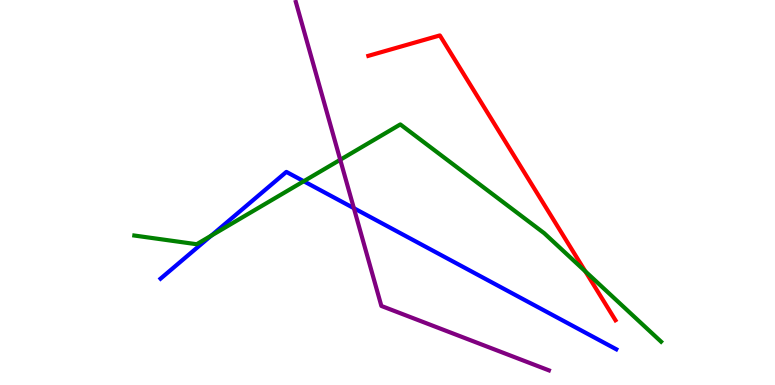[{'lines': ['blue', 'red'], 'intersections': []}, {'lines': ['green', 'red'], 'intersections': [{'x': 7.55, 'y': 2.95}]}, {'lines': ['purple', 'red'], 'intersections': []}, {'lines': ['blue', 'green'], 'intersections': [{'x': 2.72, 'y': 3.88}, {'x': 3.92, 'y': 5.29}]}, {'lines': ['blue', 'purple'], 'intersections': [{'x': 4.57, 'y': 4.59}]}, {'lines': ['green', 'purple'], 'intersections': [{'x': 4.39, 'y': 5.85}]}]